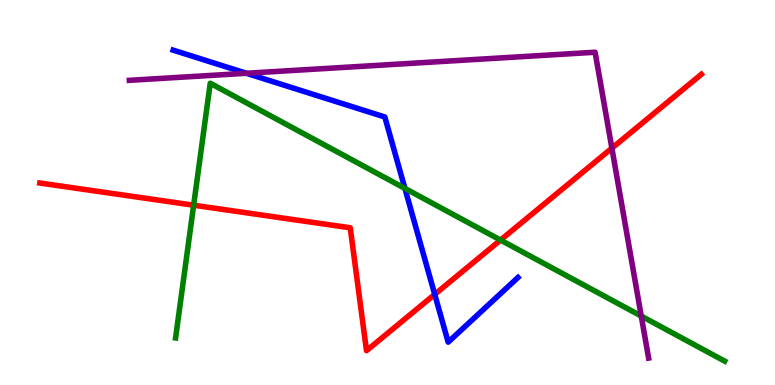[{'lines': ['blue', 'red'], 'intersections': [{'x': 5.61, 'y': 2.35}]}, {'lines': ['green', 'red'], 'intersections': [{'x': 2.5, 'y': 4.67}, {'x': 6.46, 'y': 3.76}]}, {'lines': ['purple', 'red'], 'intersections': [{'x': 7.9, 'y': 6.15}]}, {'lines': ['blue', 'green'], 'intersections': [{'x': 5.22, 'y': 5.11}]}, {'lines': ['blue', 'purple'], 'intersections': [{'x': 3.18, 'y': 8.1}]}, {'lines': ['green', 'purple'], 'intersections': [{'x': 8.27, 'y': 1.79}]}]